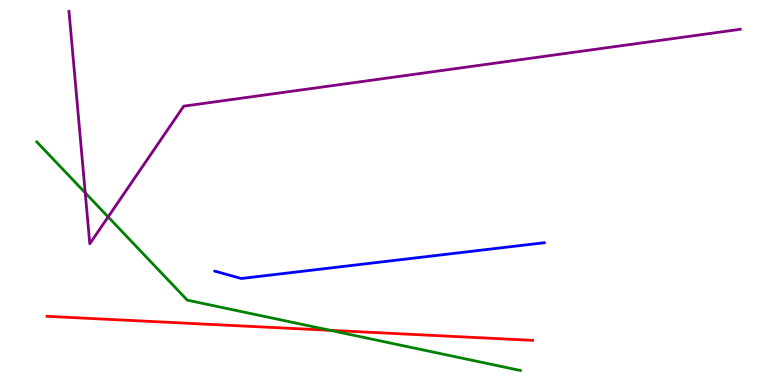[{'lines': ['blue', 'red'], 'intersections': []}, {'lines': ['green', 'red'], 'intersections': [{'x': 4.26, 'y': 1.42}]}, {'lines': ['purple', 'red'], 'intersections': []}, {'lines': ['blue', 'green'], 'intersections': []}, {'lines': ['blue', 'purple'], 'intersections': []}, {'lines': ['green', 'purple'], 'intersections': [{'x': 1.1, 'y': 4.99}, {'x': 1.4, 'y': 4.37}]}]